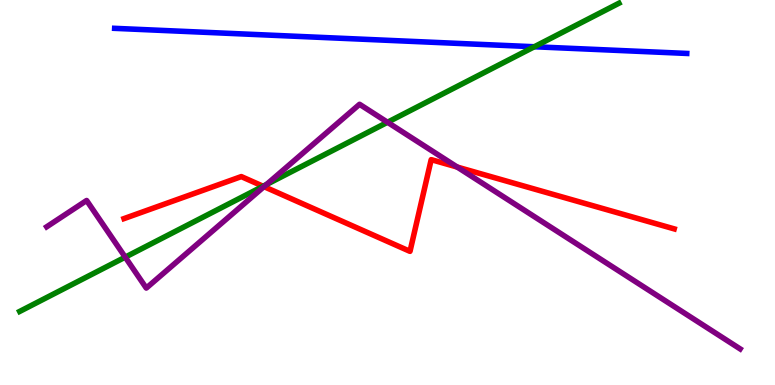[{'lines': ['blue', 'red'], 'intersections': []}, {'lines': ['green', 'red'], 'intersections': [{'x': 3.39, 'y': 5.16}]}, {'lines': ['purple', 'red'], 'intersections': [{'x': 3.41, 'y': 5.15}, {'x': 5.9, 'y': 5.66}]}, {'lines': ['blue', 'green'], 'intersections': [{'x': 6.89, 'y': 8.79}]}, {'lines': ['blue', 'purple'], 'intersections': []}, {'lines': ['green', 'purple'], 'intersections': [{'x': 1.62, 'y': 3.32}, {'x': 3.44, 'y': 5.21}, {'x': 5.0, 'y': 6.82}]}]